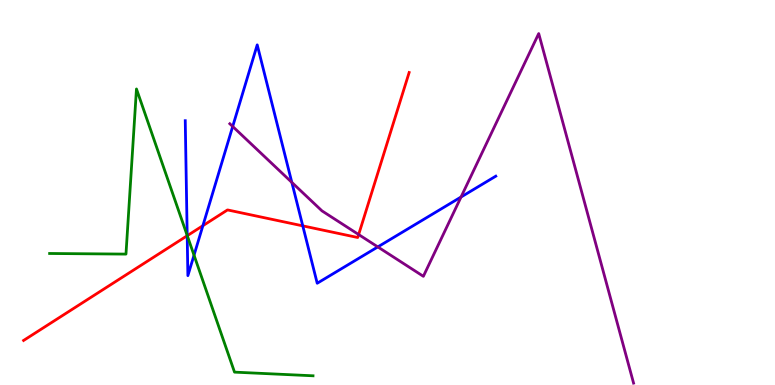[{'lines': ['blue', 'red'], 'intersections': [{'x': 2.42, 'y': 3.88}, {'x': 2.62, 'y': 4.14}, {'x': 3.91, 'y': 4.13}]}, {'lines': ['green', 'red'], 'intersections': [{'x': 2.42, 'y': 3.88}]}, {'lines': ['purple', 'red'], 'intersections': [{'x': 4.63, 'y': 3.91}]}, {'lines': ['blue', 'green'], 'intersections': [{'x': 2.42, 'y': 3.88}, {'x': 2.5, 'y': 3.37}]}, {'lines': ['blue', 'purple'], 'intersections': [{'x': 3.0, 'y': 6.71}, {'x': 3.77, 'y': 5.26}, {'x': 4.88, 'y': 3.59}, {'x': 5.95, 'y': 4.88}]}, {'lines': ['green', 'purple'], 'intersections': []}]